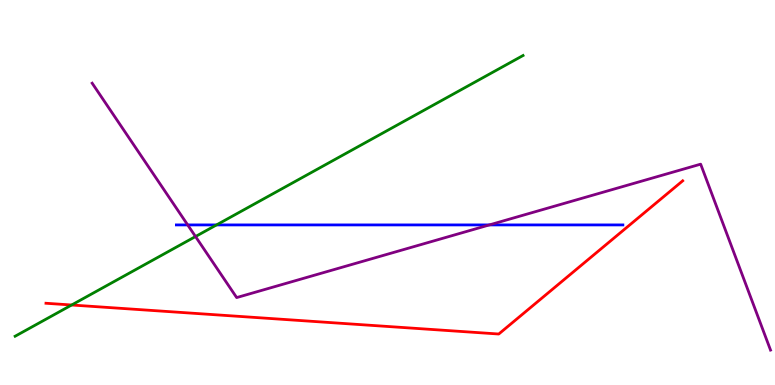[{'lines': ['blue', 'red'], 'intersections': []}, {'lines': ['green', 'red'], 'intersections': [{'x': 0.924, 'y': 2.08}]}, {'lines': ['purple', 'red'], 'intersections': []}, {'lines': ['blue', 'green'], 'intersections': [{'x': 2.79, 'y': 4.16}]}, {'lines': ['blue', 'purple'], 'intersections': [{'x': 2.42, 'y': 4.16}, {'x': 6.31, 'y': 4.16}]}, {'lines': ['green', 'purple'], 'intersections': [{'x': 2.52, 'y': 3.86}]}]